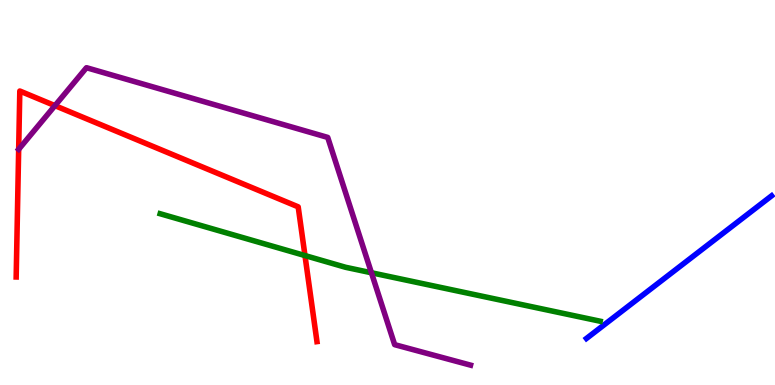[{'lines': ['blue', 'red'], 'intersections': []}, {'lines': ['green', 'red'], 'intersections': [{'x': 3.94, 'y': 3.36}]}, {'lines': ['purple', 'red'], 'intersections': [{'x': 0.241, 'y': 6.12}, {'x': 0.709, 'y': 7.26}]}, {'lines': ['blue', 'green'], 'intersections': []}, {'lines': ['blue', 'purple'], 'intersections': []}, {'lines': ['green', 'purple'], 'intersections': [{'x': 4.79, 'y': 2.92}]}]